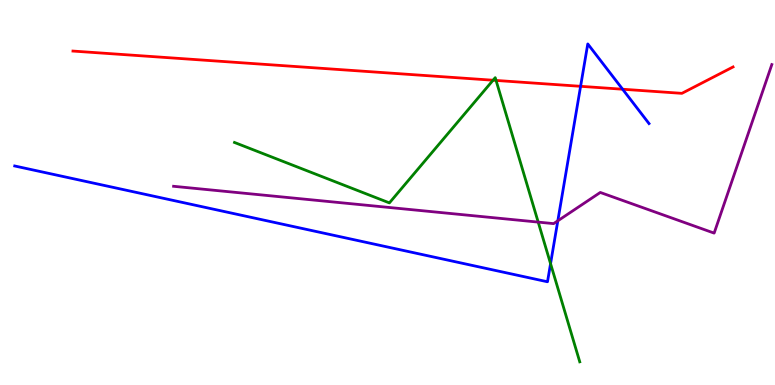[{'lines': ['blue', 'red'], 'intersections': [{'x': 7.49, 'y': 7.76}, {'x': 8.03, 'y': 7.68}]}, {'lines': ['green', 'red'], 'intersections': [{'x': 6.36, 'y': 7.92}, {'x': 6.4, 'y': 7.91}]}, {'lines': ['purple', 'red'], 'intersections': []}, {'lines': ['blue', 'green'], 'intersections': [{'x': 7.1, 'y': 3.15}]}, {'lines': ['blue', 'purple'], 'intersections': [{'x': 7.2, 'y': 4.26}]}, {'lines': ['green', 'purple'], 'intersections': [{'x': 6.94, 'y': 4.23}]}]